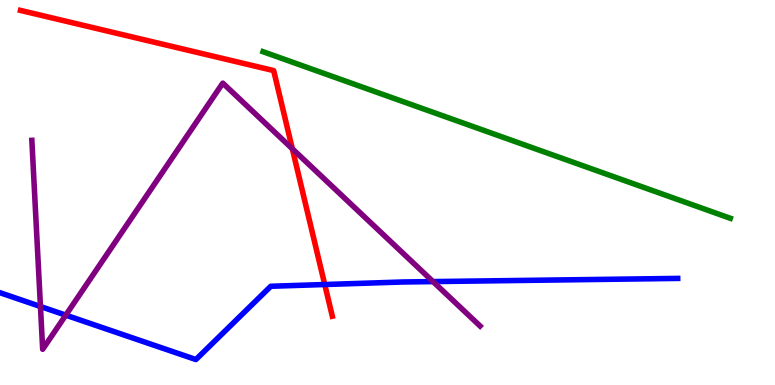[{'lines': ['blue', 'red'], 'intersections': [{'x': 4.19, 'y': 2.61}]}, {'lines': ['green', 'red'], 'intersections': []}, {'lines': ['purple', 'red'], 'intersections': [{'x': 3.77, 'y': 6.14}]}, {'lines': ['blue', 'green'], 'intersections': []}, {'lines': ['blue', 'purple'], 'intersections': [{'x': 0.522, 'y': 2.04}, {'x': 0.849, 'y': 1.81}, {'x': 5.59, 'y': 2.69}]}, {'lines': ['green', 'purple'], 'intersections': []}]